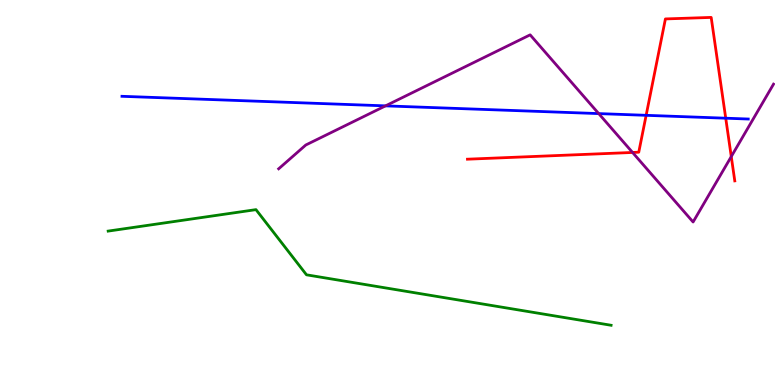[{'lines': ['blue', 'red'], 'intersections': [{'x': 8.34, 'y': 7.0}, {'x': 9.36, 'y': 6.93}]}, {'lines': ['green', 'red'], 'intersections': []}, {'lines': ['purple', 'red'], 'intersections': [{'x': 8.16, 'y': 6.04}, {'x': 9.44, 'y': 5.93}]}, {'lines': ['blue', 'green'], 'intersections': []}, {'lines': ['blue', 'purple'], 'intersections': [{'x': 4.97, 'y': 7.25}, {'x': 7.73, 'y': 7.05}]}, {'lines': ['green', 'purple'], 'intersections': []}]